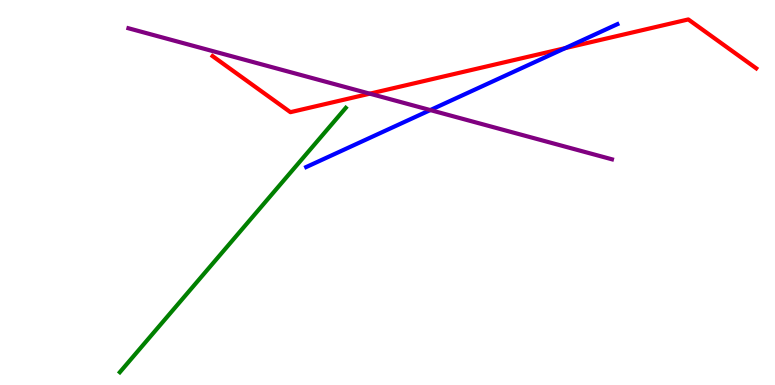[{'lines': ['blue', 'red'], 'intersections': [{'x': 7.29, 'y': 8.75}]}, {'lines': ['green', 'red'], 'intersections': []}, {'lines': ['purple', 'red'], 'intersections': [{'x': 4.77, 'y': 7.57}]}, {'lines': ['blue', 'green'], 'intersections': []}, {'lines': ['blue', 'purple'], 'intersections': [{'x': 5.55, 'y': 7.14}]}, {'lines': ['green', 'purple'], 'intersections': []}]